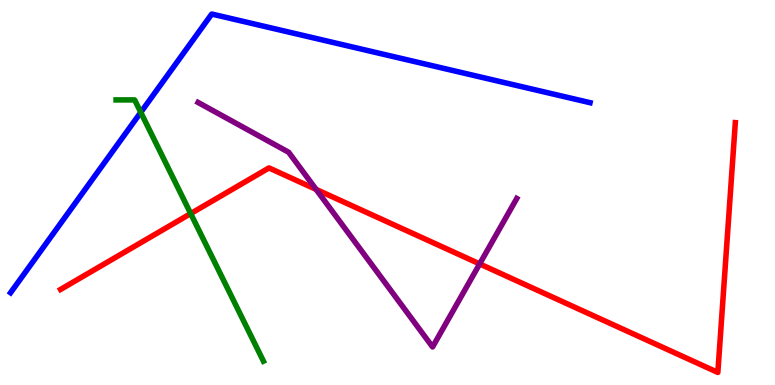[{'lines': ['blue', 'red'], 'intersections': []}, {'lines': ['green', 'red'], 'intersections': [{'x': 2.46, 'y': 4.45}]}, {'lines': ['purple', 'red'], 'intersections': [{'x': 4.08, 'y': 5.08}, {'x': 6.19, 'y': 3.15}]}, {'lines': ['blue', 'green'], 'intersections': [{'x': 1.82, 'y': 7.08}]}, {'lines': ['blue', 'purple'], 'intersections': []}, {'lines': ['green', 'purple'], 'intersections': []}]